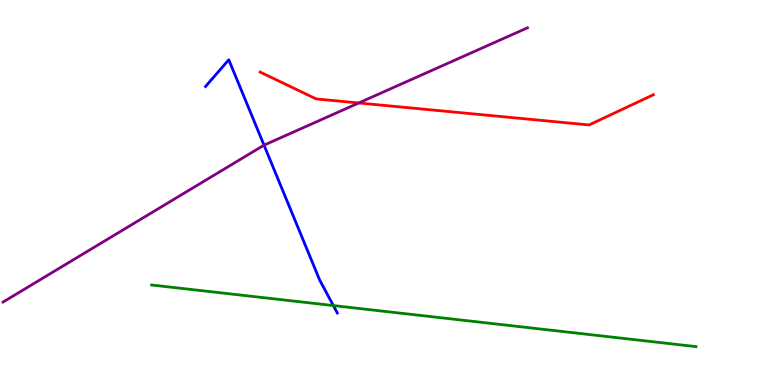[{'lines': ['blue', 'red'], 'intersections': []}, {'lines': ['green', 'red'], 'intersections': []}, {'lines': ['purple', 'red'], 'intersections': [{'x': 4.63, 'y': 7.33}]}, {'lines': ['blue', 'green'], 'intersections': [{'x': 4.3, 'y': 2.06}]}, {'lines': ['blue', 'purple'], 'intersections': [{'x': 3.41, 'y': 6.23}]}, {'lines': ['green', 'purple'], 'intersections': []}]